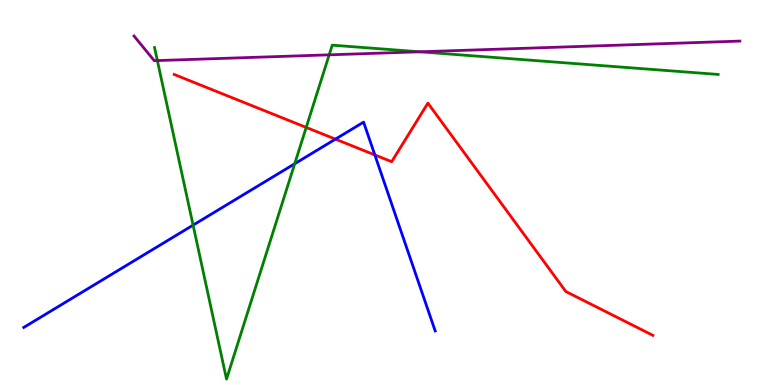[{'lines': ['blue', 'red'], 'intersections': [{'x': 4.33, 'y': 6.39}, {'x': 4.84, 'y': 5.98}]}, {'lines': ['green', 'red'], 'intersections': [{'x': 3.95, 'y': 6.69}]}, {'lines': ['purple', 'red'], 'intersections': []}, {'lines': ['blue', 'green'], 'intersections': [{'x': 2.49, 'y': 4.15}, {'x': 3.8, 'y': 5.75}]}, {'lines': ['blue', 'purple'], 'intersections': []}, {'lines': ['green', 'purple'], 'intersections': [{'x': 2.03, 'y': 8.43}, {'x': 4.25, 'y': 8.58}, {'x': 5.42, 'y': 8.65}]}]